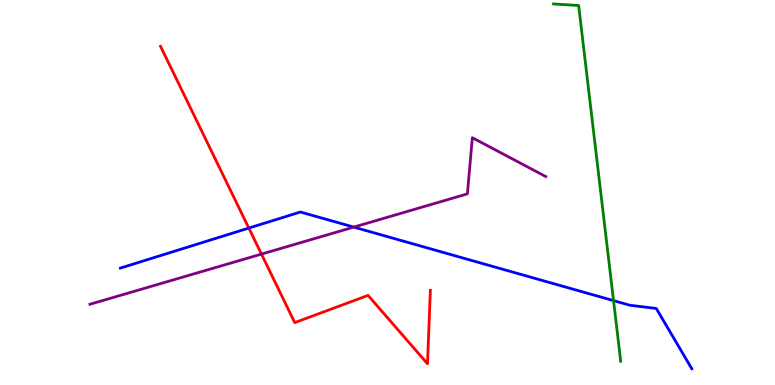[{'lines': ['blue', 'red'], 'intersections': [{'x': 3.21, 'y': 4.08}]}, {'lines': ['green', 'red'], 'intersections': []}, {'lines': ['purple', 'red'], 'intersections': [{'x': 3.37, 'y': 3.4}]}, {'lines': ['blue', 'green'], 'intersections': [{'x': 7.92, 'y': 2.19}]}, {'lines': ['blue', 'purple'], 'intersections': [{'x': 4.57, 'y': 4.1}]}, {'lines': ['green', 'purple'], 'intersections': []}]